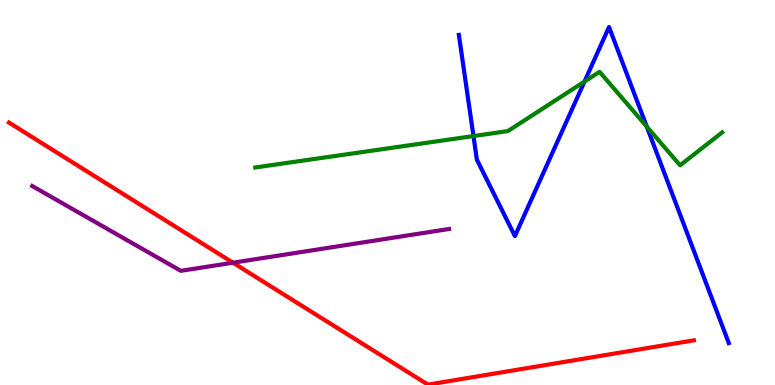[{'lines': ['blue', 'red'], 'intersections': []}, {'lines': ['green', 'red'], 'intersections': []}, {'lines': ['purple', 'red'], 'intersections': [{'x': 3.01, 'y': 3.18}]}, {'lines': ['blue', 'green'], 'intersections': [{'x': 6.11, 'y': 6.47}, {'x': 7.54, 'y': 7.88}, {'x': 8.35, 'y': 6.71}]}, {'lines': ['blue', 'purple'], 'intersections': []}, {'lines': ['green', 'purple'], 'intersections': []}]